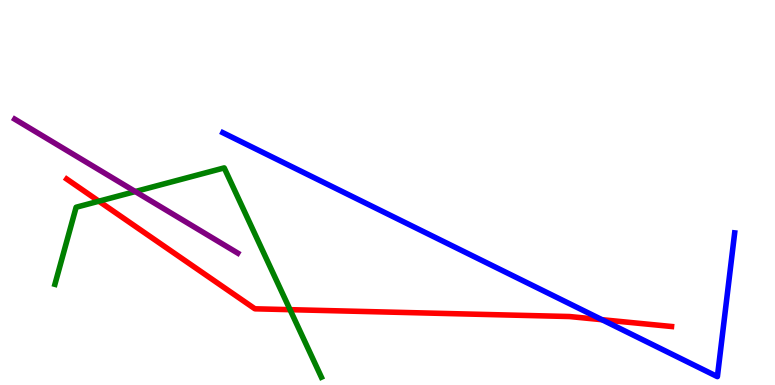[{'lines': ['blue', 'red'], 'intersections': [{'x': 7.77, 'y': 1.7}]}, {'lines': ['green', 'red'], 'intersections': [{'x': 1.28, 'y': 4.77}, {'x': 3.74, 'y': 1.96}]}, {'lines': ['purple', 'red'], 'intersections': []}, {'lines': ['blue', 'green'], 'intersections': []}, {'lines': ['blue', 'purple'], 'intersections': []}, {'lines': ['green', 'purple'], 'intersections': [{'x': 1.75, 'y': 5.02}]}]